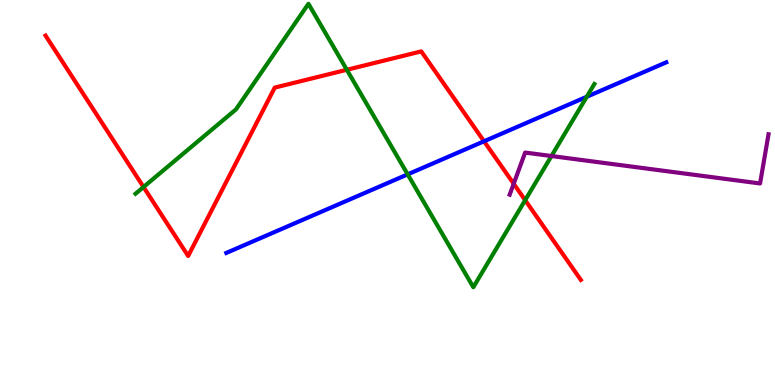[{'lines': ['blue', 'red'], 'intersections': [{'x': 6.25, 'y': 6.33}]}, {'lines': ['green', 'red'], 'intersections': [{'x': 1.85, 'y': 5.14}, {'x': 4.48, 'y': 8.19}, {'x': 6.78, 'y': 4.8}]}, {'lines': ['purple', 'red'], 'intersections': [{'x': 6.63, 'y': 5.23}]}, {'lines': ['blue', 'green'], 'intersections': [{'x': 5.26, 'y': 5.47}, {'x': 7.57, 'y': 7.49}]}, {'lines': ['blue', 'purple'], 'intersections': []}, {'lines': ['green', 'purple'], 'intersections': [{'x': 7.12, 'y': 5.95}]}]